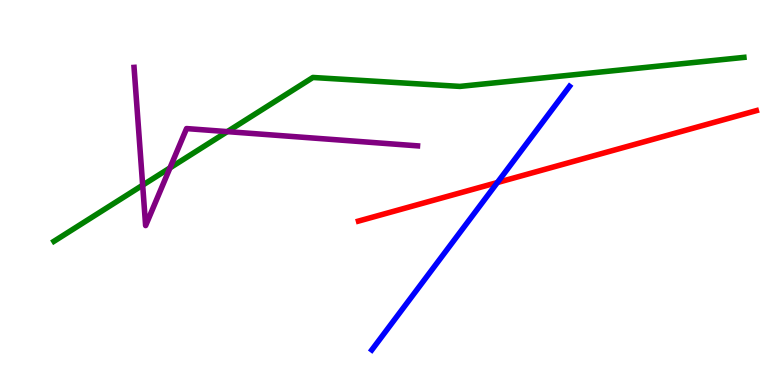[{'lines': ['blue', 'red'], 'intersections': [{'x': 6.42, 'y': 5.26}]}, {'lines': ['green', 'red'], 'intersections': []}, {'lines': ['purple', 'red'], 'intersections': []}, {'lines': ['blue', 'green'], 'intersections': []}, {'lines': ['blue', 'purple'], 'intersections': []}, {'lines': ['green', 'purple'], 'intersections': [{'x': 1.84, 'y': 5.19}, {'x': 2.19, 'y': 5.64}, {'x': 2.93, 'y': 6.58}]}]